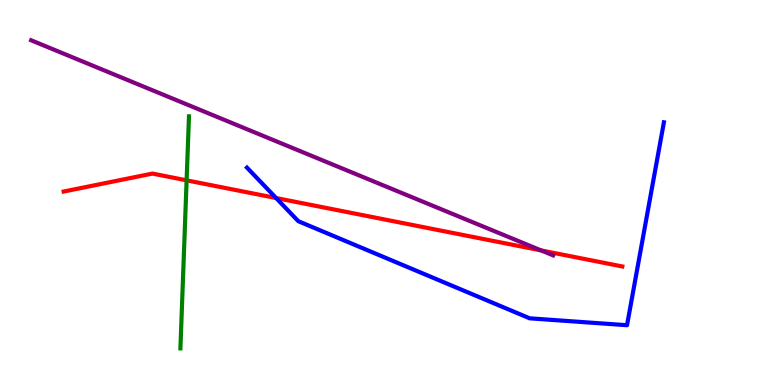[{'lines': ['blue', 'red'], 'intersections': [{'x': 3.56, 'y': 4.86}]}, {'lines': ['green', 'red'], 'intersections': [{'x': 2.41, 'y': 5.32}]}, {'lines': ['purple', 'red'], 'intersections': [{'x': 6.98, 'y': 3.5}]}, {'lines': ['blue', 'green'], 'intersections': []}, {'lines': ['blue', 'purple'], 'intersections': []}, {'lines': ['green', 'purple'], 'intersections': []}]